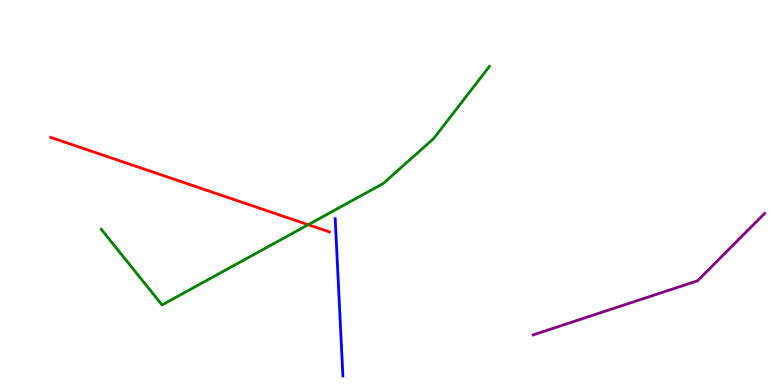[{'lines': ['blue', 'red'], 'intersections': []}, {'lines': ['green', 'red'], 'intersections': [{'x': 3.98, 'y': 4.16}]}, {'lines': ['purple', 'red'], 'intersections': []}, {'lines': ['blue', 'green'], 'intersections': []}, {'lines': ['blue', 'purple'], 'intersections': []}, {'lines': ['green', 'purple'], 'intersections': []}]